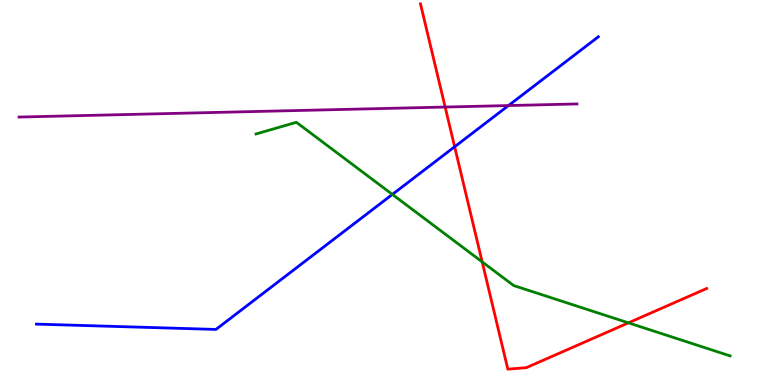[{'lines': ['blue', 'red'], 'intersections': [{'x': 5.87, 'y': 6.19}]}, {'lines': ['green', 'red'], 'intersections': [{'x': 6.22, 'y': 3.2}, {'x': 8.11, 'y': 1.61}]}, {'lines': ['purple', 'red'], 'intersections': [{'x': 5.74, 'y': 7.22}]}, {'lines': ['blue', 'green'], 'intersections': [{'x': 5.06, 'y': 4.95}]}, {'lines': ['blue', 'purple'], 'intersections': [{'x': 6.56, 'y': 7.26}]}, {'lines': ['green', 'purple'], 'intersections': []}]